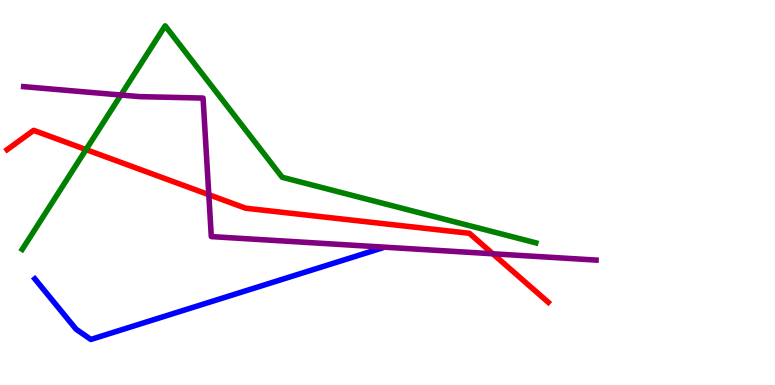[{'lines': ['blue', 'red'], 'intersections': []}, {'lines': ['green', 'red'], 'intersections': [{'x': 1.11, 'y': 6.11}]}, {'lines': ['purple', 'red'], 'intersections': [{'x': 2.69, 'y': 4.94}, {'x': 6.36, 'y': 3.41}]}, {'lines': ['blue', 'green'], 'intersections': []}, {'lines': ['blue', 'purple'], 'intersections': []}, {'lines': ['green', 'purple'], 'intersections': [{'x': 1.56, 'y': 7.53}]}]